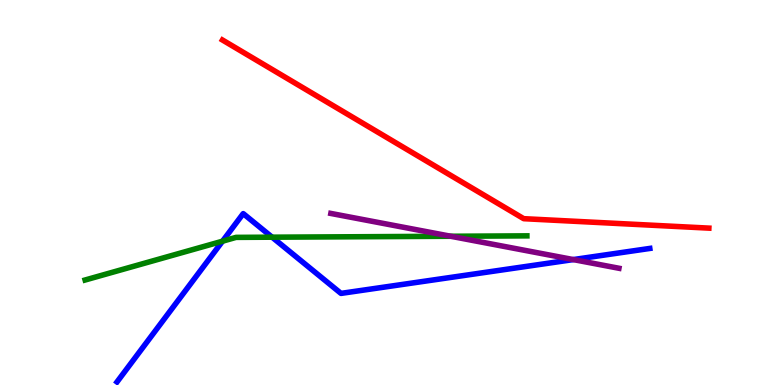[{'lines': ['blue', 'red'], 'intersections': []}, {'lines': ['green', 'red'], 'intersections': []}, {'lines': ['purple', 'red'], 'intersections': []}, {'lines': ['blue', 'green'], 'intersections': [{'x': 2.87, 'y': 3.74}, {'x': 3.51, 'y': 3.84}]}, {'lines': ['blue', 'purple'], 'intersections': [{'x': 7.4, 'y': 3.26}]}, {'lines': ['green', 'purple'], 'intersections': [{'x': 5.82, 'y': 3.86}]}]